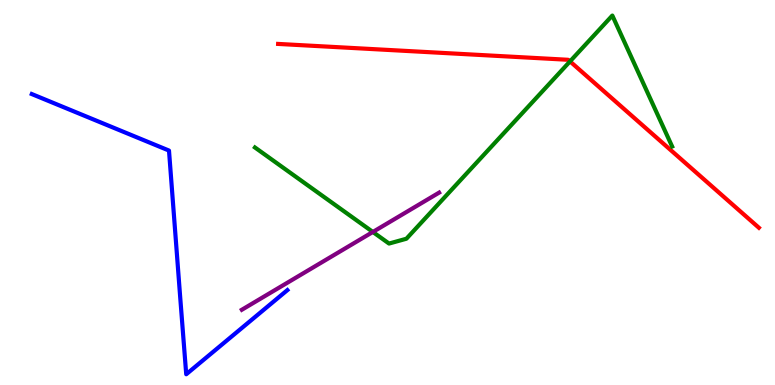[{'lines': ['blue', 'red'], 'intersections': []}, {'lines': ['green', 'red'], 'intersections': [{'x': 7.36, 'y': 8.41}]}, {'lines': ['purple', 'red'], 'intersections': []}, {'lines': ['blue', 'green'], 'intersections': []}, {'lines': ['blue', 'purple'], 'intersections': []}, {'lines': ['green', 'purple'], 'intersections': [{'x': 4.81, 'y': 3.97}]}]